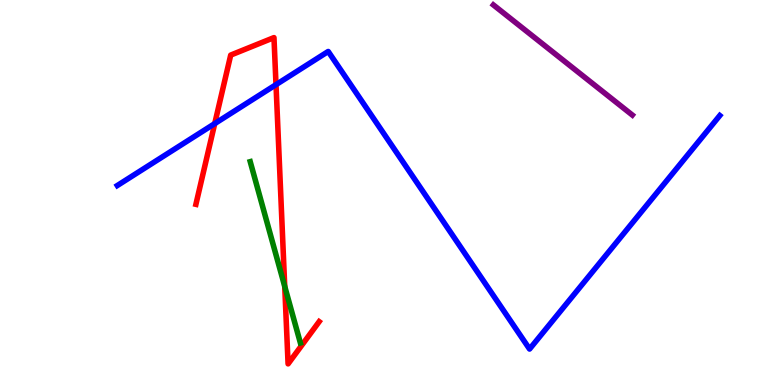[{'lines': ['blue', 'red'], 'intersections': [{'x': 2.77, 'y': 6.79}, {'x': 3.56, 'y': 7.8}]}, {'lines': ['green', 'red'], 'intersections': [{'x': 3.67, 'y': 2.56}]}, {'lines': ['purple', 'red'], 'intersections': []}, {'lines': ['blue', 'green'], 'intersections': []}, {'lines': ['blue', 'purple'], 'intersections': []}, {'lines': ['green', 'purple'], 'intersections': []}]